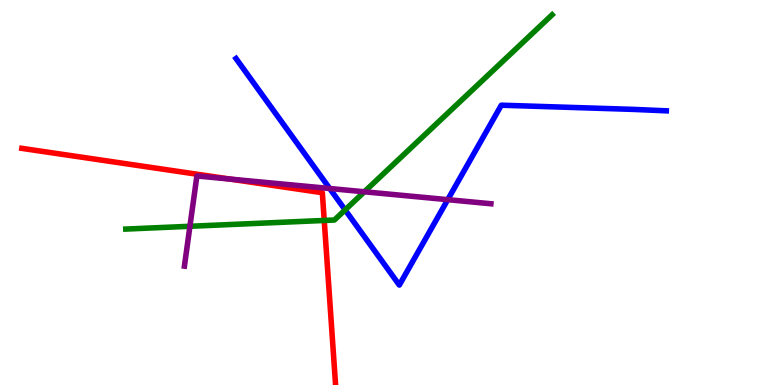[{'lines': ['blue', 'red'], 'intersections': []}, {'lines': ['green', 'red'], 'intersections': [{'x': 4.18, 'y': 4.27}]}, {'lines': ['purple', 'red'], 'intersections': [{'x': 2.97, 'y': 5.35}]}, {'lines': ['blue', 'green'], 'intersections': [{'x': 4.45, 'y': 4.55}]}, {'lines': ['blue', 'purple'], 'intersections': [{'x': 4.25, 'y': 5.1}, {'x': 5.78, 'y': 4.81}]}, {'lines': ['green', 'purple'], 'intersections': [{'x': 2.45, 'y': 4.12}, {'x': 4.7, 'y': 5.02}]}]